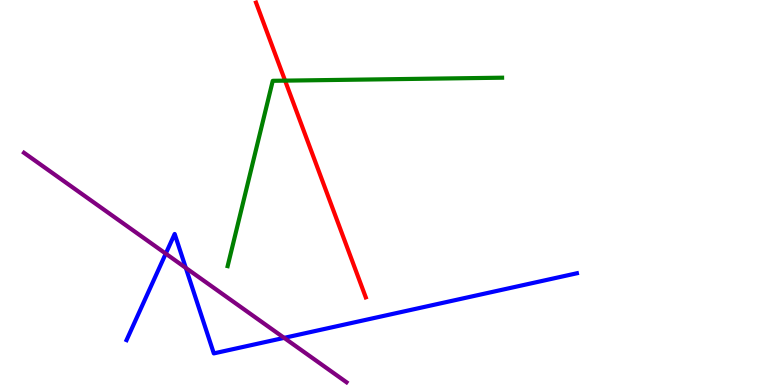[{'lines': ['blue', 'red'], 'intersections': []}, {'lines': ['green', 'red'], 'intersections': [{'x': 3.68, 'y': 7.91}]}, {'lines': ['purple', 'red'], 'intersections': []}, {'lines': ['blue', 'green'], 'intersections': []}, {'lines': ['blue', 'purple'], 'intersections': [{'x': 2.14, 'y': 3.41}, {'x': 2.4, 'y': 3.04}, {'x': 3.67, 'y': 1.22}]}, {'lines': ['green', 'purple'], 'intersections': []}]